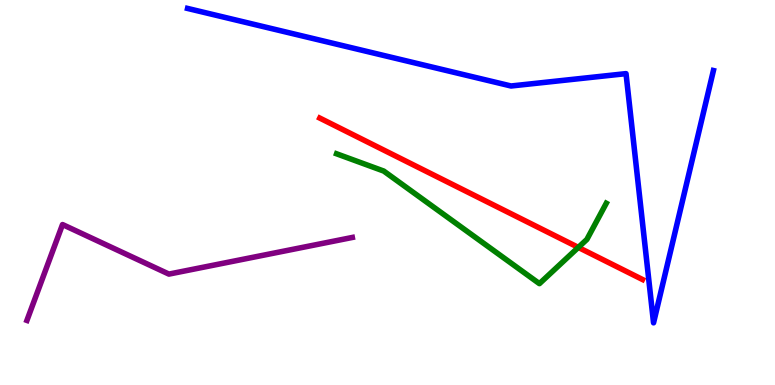[{'lines': ['blue', 'red'], 'intersections': []}, {'lines': ['green', 'red'], 'intersections': [{'x': 7.46, 'y': 3.57}]}, {'lines': ['purple', 'red'], 'intersections': []}, {'lines': ['blue', 'green'], 'intersections': []}, {'lines': ['blue', 'purple'], 'intersections': []}, {'lines': ['green', 'purple'], 'intersections': []}]